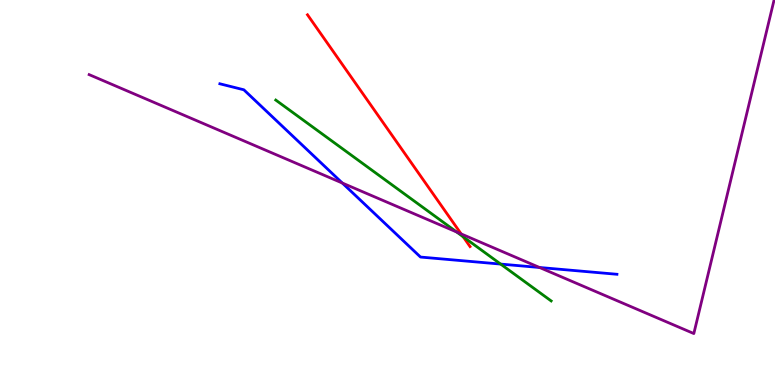[{'lines': ['blue', 'red'], 'intersections': []}, {'lines': ['green', 'red'], 'intersections': [{'x': 5.98, 'y': 3.85}]}, {'lines': ['purple', 'red'], 'intersections': [{'x': 5.95, 'y': 3.92}]}, {'lines': ['blue', 'green'], 'intersections': [{'x': 6.46, 'y': 3.14}]}, {'lines': ['blue', 'purple'], 'intersections': [{'x': 4.42, 'y': 5.25}, {'x': 6.96, 'y': 3.05}]}, {'lines': ['green', 'purple'], 'intersections': [{'x': 5.89, 'y': 3.97}]}]